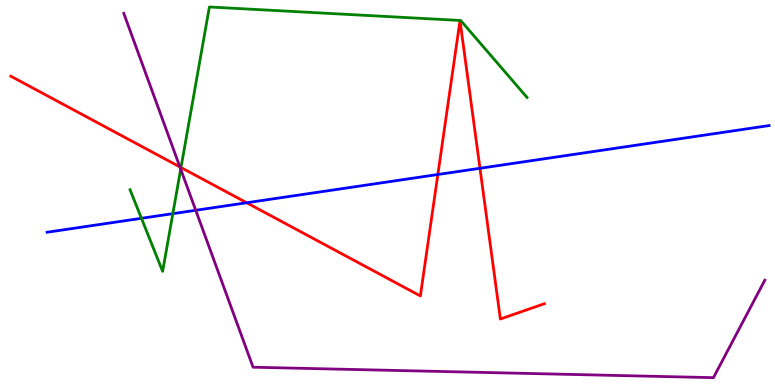[{'lines': ['blue', 'red'], 'intersections': [{'x': 3.18, 'y': 4.73}, {'x': 5.65, 'y': 5.47}, {'x': 6.19, 'y': 5.63}]}, {'lines': ['green', 'red'], 'intersections': [{'x': 2.34, 'y': 5.65}]}, {'lines': ['purple', 'red'], 'intersections': [{'x': 2.32, 'y': 5.66}]}, {'lines': ['blue', 'green'], 'intersections': [{'x': 1.83, 'y': 4.33}, {'x': 2.23, 'y': 4.45}]}, {'lines': ['blue', 'purple'], 'intersections': [{'x': 2.53, 'y': 4.54}]}, {'lines': ['green', 'purple'], 'intersections': [{'x': 2.33, 'y': 5.61}]}]